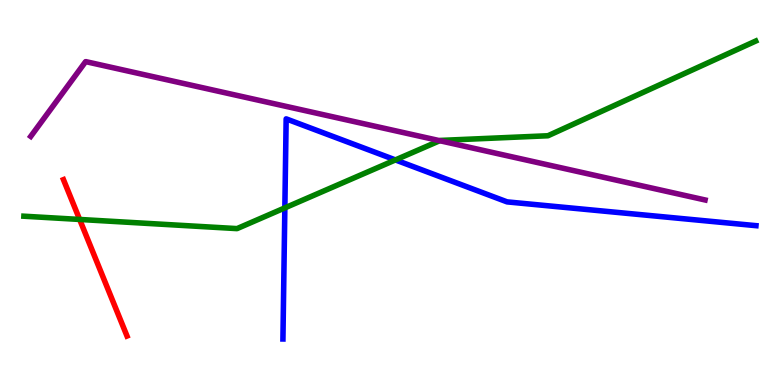[{'lines': ['blue', 'red'], 'intersections': []}, {'lines': ['green', 'red'], 'intersections': [{'x': 1.03, 'y': 4.3}]}, {'lines': ['purple', 'red'], 'intersections': []}, {'lines': ['blue', 'green'], 'intersections': [{'x': 3.68, 'y': 4.6}, {'x': 5.1, 'y': 5.85}]}, {'lines': ['blue', 'purple'], 'intersections': []}, {'lines': ['green', 'purple'], 'intersections': [{'x': 5.67, 'y': 6.35}]}]